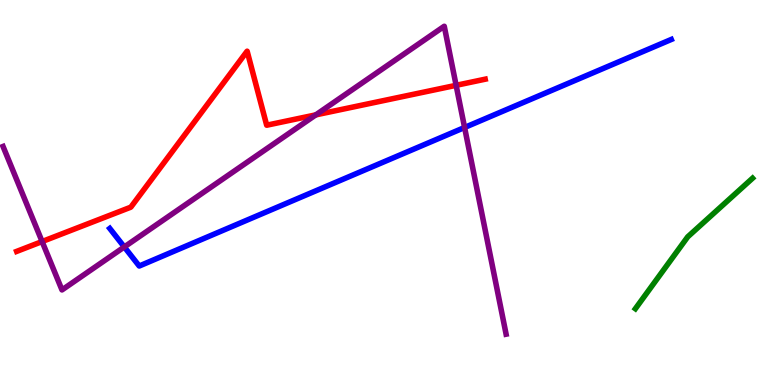[{'lines': ['blue', 'red'], 'intersections': []}, {'lines': ['green', 'red'], 'intersections': []}, {'lines': ['purple', 'red'], 'intersections': [{'x': 0.543, 'y': 3.73}, {'x': 4.07, 'y': 7.02}, {'x': 5.89, 'y': 7.78}]}, {'lines': ['blue', 'green'], 'intersections': []}, {'lines': ['blue', 'purple'], 'intersections': [{'x': 1.6, 'y': 3.59}, {'x': 5.99, 'y': 6.69}]}, {'lines': ['green', 'purple'], 'intersections': []}]